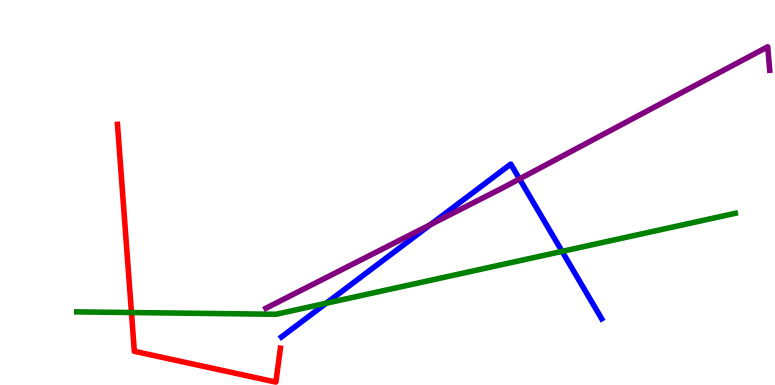[{'lines': ['blue', 'red'], 'intersections': []}, {'lines': ['green', 'red'], 'intersections': [{'x': 1.7, 'y': 1.88}]}, {'lines': ['purple', 'red'], 'intersections': []}, {'lines': ['blue', 'green'], 'intersections': [{'x': 4.21, 'y': 2.12}, {'x': 7.25, 'y': 3.47}]}, {'lines': ['blue', 'purple'], 'intersections': [{'x': 5.56, 'y': 4.17}, {'x': 6.7, 'y': 5.35}]}, {'lines': ['green', 'purple'], 'intersections': []}]